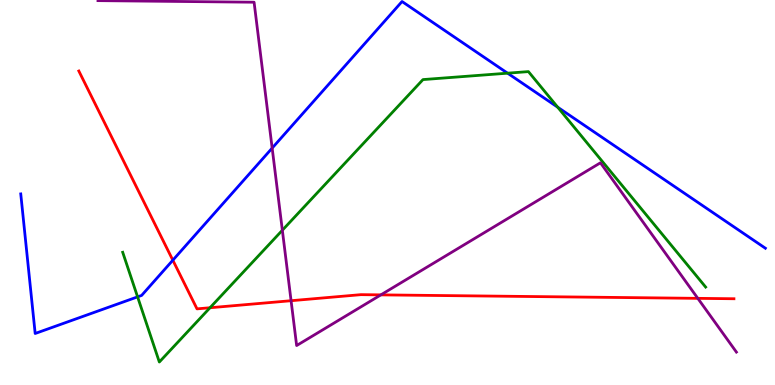[{'lines': ['blue', 'red'], 'intersections': [{'x': 2.23, 'y': 3.24}]}, {'lines': ['green', 'red'], 'intersections': [{'x': 2.71, 'y': 2.01}]}, {'lines': ['purple', 'red'], 'intersections': [{'x': 3.76, 'y': 2.19}, {'x': 4.91, 'y': 2.34}, {'x': 9.0, 'y': 2.25}]}, {'lines': ['blue', 'green'], 'intersections': [{'x': 1.78, 'y': 2.29}, {'x': 6.55, 'y': 8.1}, {'x': 7.2, 'y': 7.22}]}, {'lines': ['blue', 'purple'], 'intersections': [{'x': 3.51, 'y': 6.15}]}, {'lines': ['green', 'purple'], 'intersections': [{'x': 3.64, 'y': 4.02}]}]